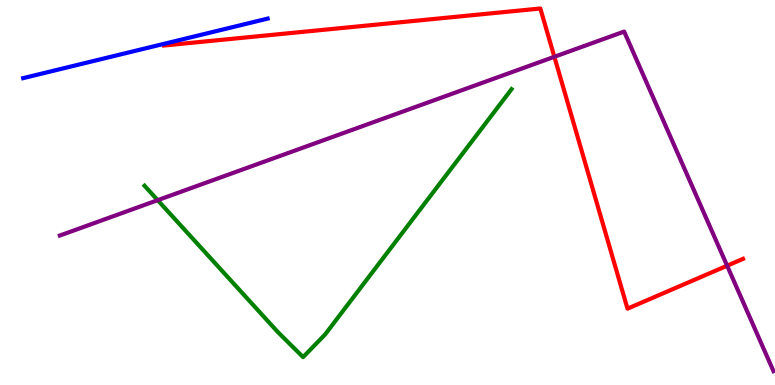[{'lines': ['blue', 'red'], 'intersections': []}, {'lines': ['green', 'red'], 'intersections': []}, {'lines': ['purple', 'red'], 'intersections': [{'x': 7.15, 'y': 8.52}, {'x': 9.38, 'y': 3.1}]}, {'lines': ['blue', 'green'], 'intersections': []}, {'lines': ['blue', 'purple'], 'intersections': []}, {'lines': ['green', 'purple'], 'intersections': [{'x': 2.03, 'y': 4.8}]}]